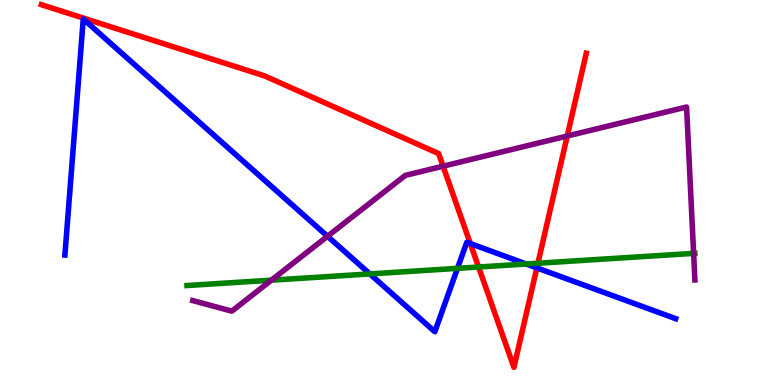[{'lines': ['blue', 'red'], 'intersections': [{'x': 6.07, 'y': 3.67}, {'x': 6.93, 'y': 3.04}]}, {'lines': ['green', 'red'], 'intersections': [{'x': 6.18, 'y': 3.06}, {'x': 6.94, 'y': 3.16}]}, {'lines': ['purple', 'red'], 'intersections': [{'x': 5.72, 'y': 5.68}, {'x': 7.32, 'y': 6.47}]}, {'lines': ['blue', 'green'], 'intersections': [{'x': 4.77, 'y': 2.89}, {'x': 5.9, 'y': 3.03}, {'x': 6.79, 'y': 3.14}]}, {'lines': ['blue', 'purple'], 'intersections': [{'x': 4.23, 'y': 3.86}]}, {'lines': ['green', 'purple'], 'intersections': [{'x': 3.5, 'y': 2.72}, {'x': 8.95, 'y': 3.42}]}]